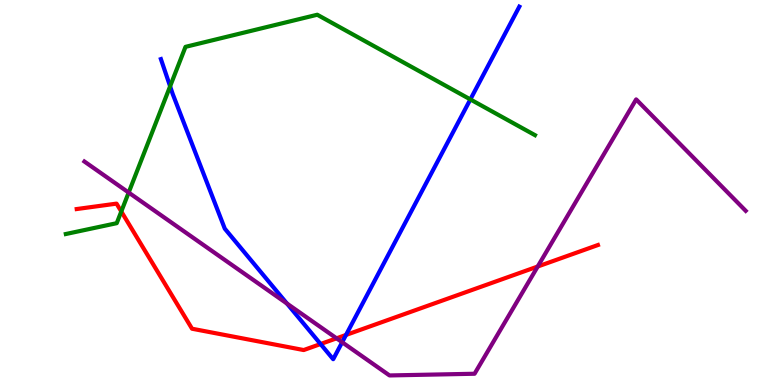[{'lines': ['blue', 'red'], 'intersections': [{'x': 4.14, 'y': 1.06}, {'x': 4.46, 'y': 1.3}]}, {'lines': ['green', 'red'], 'intersections': [{'x': 1.56, 'y': 4.51}]}, {'lines': ['purple', 'red'], 'intersections': [{'x': 4.34, 'y': 1.21}, {'x': 6.94, 'y': 3.08}]}, {'lines': ['blue', 'green'], 'intersections': [{'x': 2.19, 'y': 7.76}, {'x': 6.07, 'y': 7.42}]}, {'lines': ['blue', 'purple'], 'intersections': [{'x': 3.7, 'y': 2.12}, {'x': 4.41, 'y': 1.11}]}, {'lines': ['green', 'purple'], 'intersections': [{'x': 1.66, 'y': 5.0}]}]